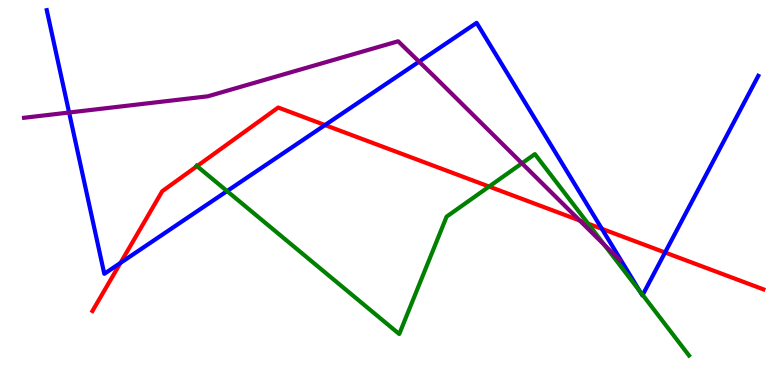[{'lines': ['blue', 'red'], 'intersections': [{'x': 1.55, 'y': 3.17}, {'x': 4.19, 'y': 6.75}, {'x': 7.77, 'y': 4.06}, {'x': 8.58, 'y': 3.44}]}, {'lines': ['green', 'red'], 'intersections': [{'x': 2.54, 'y': 5.68}, {'x': 6.31, 'y': 5.15}, {'x': 7.59, 'y': 4.19}]}, {'lines': ['purple', 'red'], 'intersections': [{'x': 7.48, 'y': 4.27}]}, {'lines': ['blue', 'green'], 'intersections': [{'x': 2.93, 'y': 5.04}, {'x': 8.25, 'y': 2.44}, {'x': 8.29, 'y': 2.34}]}, {'lines': ['blue', 'purple'], 'intersections': [{'x': 0.892, 'y': 7.08}, {'x': 5.41, 'y': 8.4}]}, {'lines': ['green', 'purple'], 'intersections': [{'x': 6.73, 'y': 5.76}, {'x': 7.8, 'y': 3.63}]}]